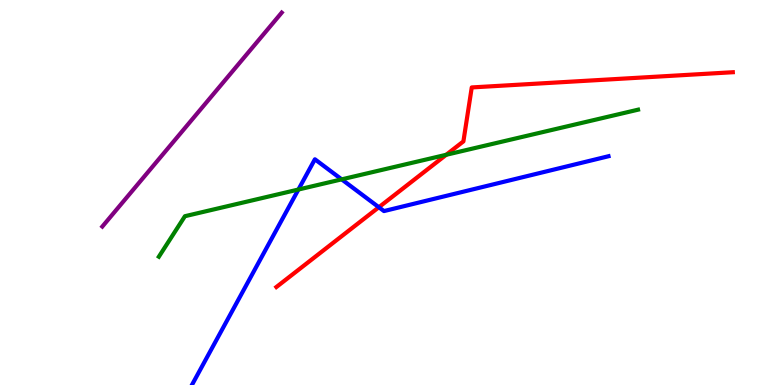[{'lines': ['blue', 'red'], 'intersections': [{'x': 4.89, 'y': 4.62}]}, {'lines': ['green', 'red'], 'intersections': [{'x': 5.76, 'y': 5.98}]}, {'lines': ['purple', 'red'], 'intersections': []}, {'lines': ['blue', 'green'], 'intersections': [{'x': 3.85, 'y': 5.08}, {'x': 4.41, 'y': 5.34}]}, {'lines': ['blue', 'purple'], 'intersections': []}, {'lines': ['green', 'purple'], 'intersections': []}]